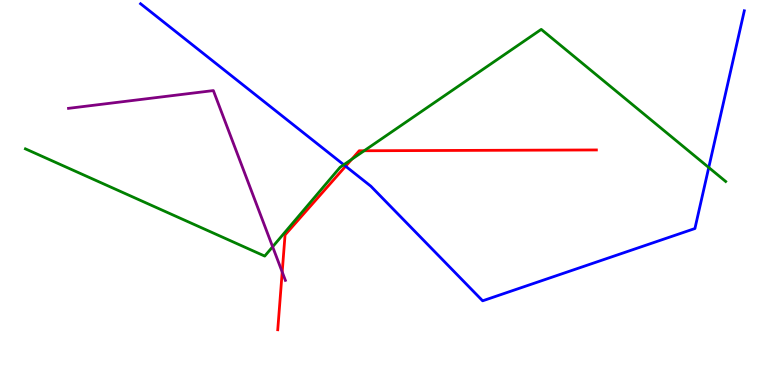[{'lines': ['blue', 'red'], 'intersections': [{'x': 4.46, 'y': 5.68}]}, {'lines': ['green', 'red'], 'intersections': [{'x': 4.54, 'y': 5.86}, {'x': 4.7, 'y': 6.08}]}, {'lines': ['purple', 'red'], 'intersections': [{'x': 3.64, 'y': 2.94}]}, {'lines': ['blue', 'green'], 'intersections': [{'x': 4.44, 'y': 5.72}, {'x': 9.15, 'y': 5.65}]}, {'lines': ['blue', 'purple'], 'intersections': []}, {'lines': ['green', 'purple'], 'intersections': [{'x': 3.52, 'y': 3.59}]}]